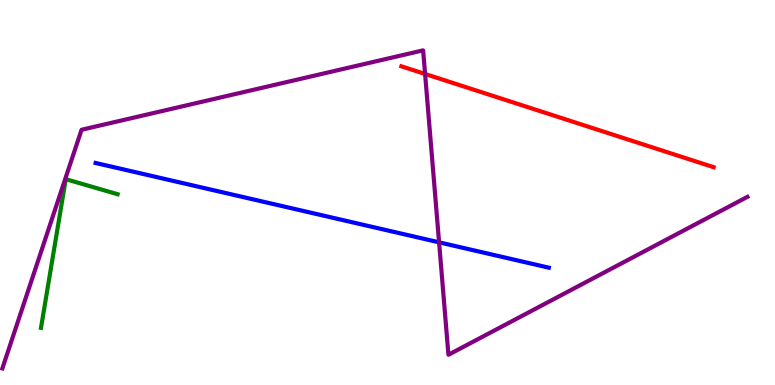[{'lines': ['blue', 'red'], 'intersections': []}, {'lines': ['green', 'red'], 'intersections': []}, {'lines': ['purple', 'red'], 'intersections': [{'x': 5.49, 'y': 8.08}]}, {'lines': ['blue', 'green'], 'intersections': []}, {'lines': ['blue', 'purple'], 'intersections': [{'x': 5.67, 'y': 3.71}]}, {'lines': ['green', 'purple'], 'intersections': []}]